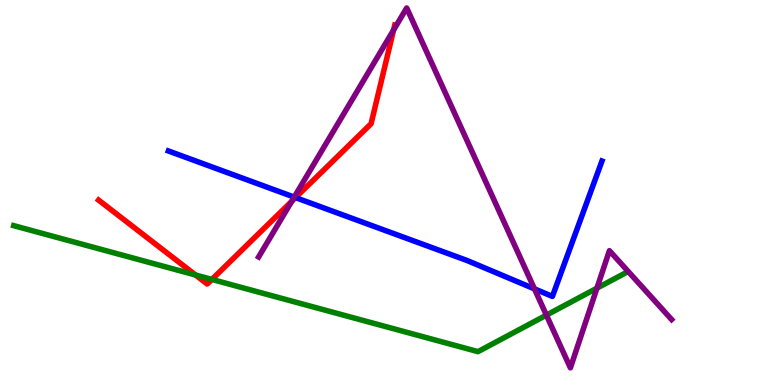[{'lines': ['blue', 'red'], 'intersections': [{'x': 3.81, 'y': 4.87}]}, {'lines': ['green', 'red'], 'intersections': [{'x': 2.52, 'y': 2.86}, {'x': 2.73, 'y': 2.74}]}, {'lines': ['purple', 'red'], 'intersections': [{'x': 3.76, 'y': 4.77}, {'x': 5.08, 'y': 9.22}]}, {'lines': ['blue', 'green'], 'intersections': []}, {'lines': ['blue', 'purple'], 'intersections': [{'x': 3.8, 'y': 4.88}, {'x': 6.9, 'y': 2.5}]}, {'lines': ['green', 'purple'], 'intersections': [{'x': 7.05, 'y': 1.81}, {'x': 7.7, 'y': 2.52}]}]